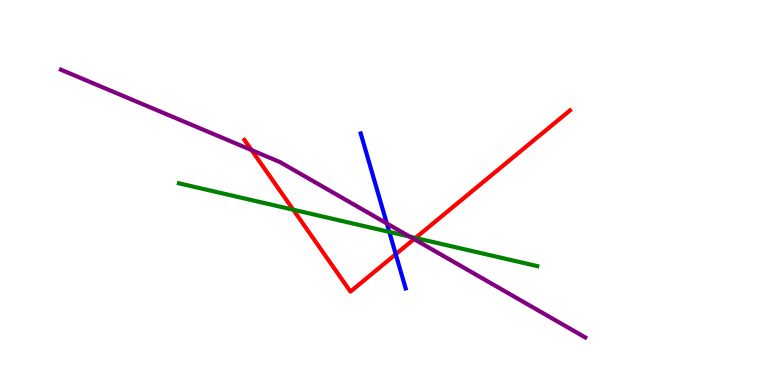[{'lines': ['blue', 'red'], 'intersections': [{'x': 5.11, 'y': 3.4}]}, {'lines': ['green', 'red'], 'intersections': [{'x': 3.78, 'y': 4.55}, {'x': 5.36, 'y': 3.82}]}, {'lines': ['purple', 'red'], 'intersections': [{'x': 3.25, 'y': 6.1}, {'x': 5.34, 'y': 3.79}]}, {'lines': ['blue', 'green'], 'intersections': [{'x': 5.02, 'y': 3.98}]}, {'lines': ['blue', 'purple'], 'intersections': [{'x': 4.99, 'y': 4.2}]}, {'lines': ['green', 'purple'], 'intersections': [{'x': 5.29, 'y': 3.85}]}]